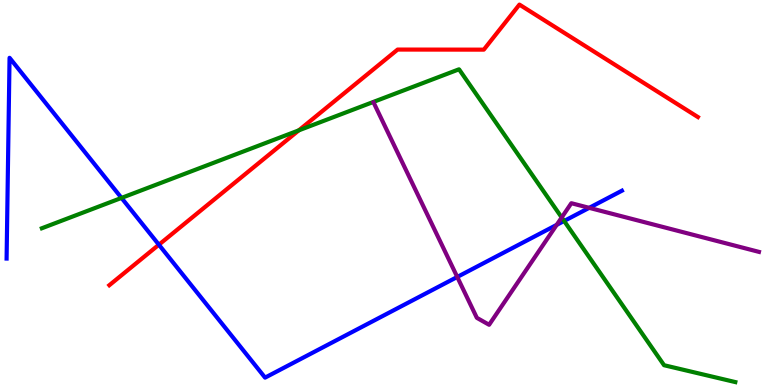[{'lines': ['blue', 'red'], 'intersections': [{'x': 2.05, 'y': 3.64}]}, {'lines': ['green', 'red'], 'intersections': [{'x': 3.86, 'y': 6.61}]}, {'lines': ['purple', 'red'], 'intersections': []}, {'lines': ['blue', 'green'], 'intersections': [{'x': 1.57, 'y': 4.86}, {'x': 7.28, 'y': 4.26}]}, {'lines': ['blue', 'purple'], 'intersections': [{'x': 5.9, 'y': 2.81}, {'x': 7.18, 'y': 4.16}, {'x': 7.6, 'y': 4.6}]}, {'lines': ['green', 'purple'], 'intersections': [{'x': 7.25, 'y': 4.35}]}]